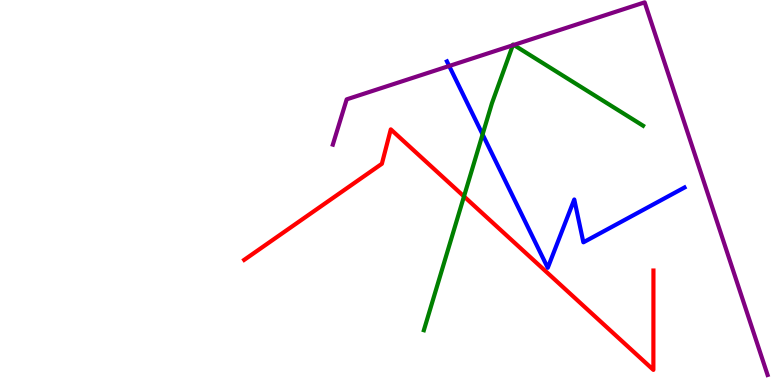[{'lines': ['blue', 'red'], 'intersections': []}, {'lines': ['green', 'red'], 'intersections': [{'x': 5.99, 'y': 4.9}]}, {'lines': ['purple', 'red'], 'intersections': []}, {'lines': ['blue', 'green'], 'intersections': [{'x': 6.23, 'y': 6.51}]}, {'lines': ['blue', 'purple'], 'intersections': [{'x': 5.8, 'y': 8.29}]}, {'lines': ['green', 'purple'], 'intersections': [{'x': 6.62, 'y': 8.82}, {'x': 6.63, 'y': 8.83}]}]